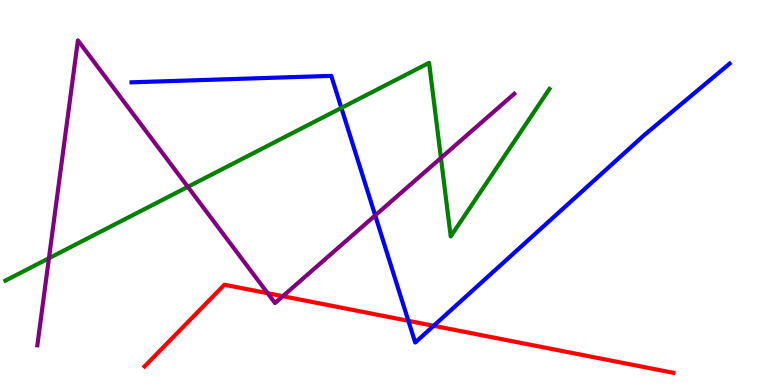[{'lines': ['blue', 'red'], 'intersections': [{'x': 5.27, 'y': 1.67}, {'x': 5.6, 'y': 1.54}]}, {'lines': ['green', 'red'], 'intersections': []}, {'lines': ['purple', 'red'], 'intersections': [{'x': 3.45, 'y': 2.38}, {'x': 3.65, 'y': 2.31}]}, {'lines': ['blue', 'green'], 'intersections': [{'x': 4.4, 'y': 7.2}]}, {'lines': ['blue', 'purple'], 'intersections': [{'x': 4.84, 'y': 4.4}]}, {'lines': ['green', 'purple'], 'intersections': [{'x': 0.631, 'y': 3.29}, {'x': 2.42, 'y': 5.15}, {'x': 5.69, 'y': 5.9}]}]